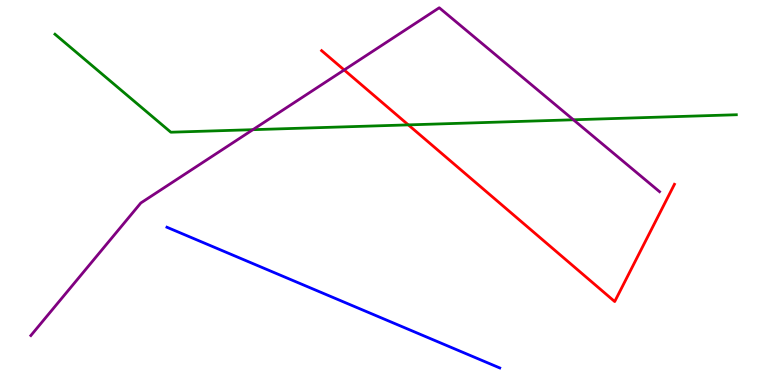[{'lines': ['blue', 'red'], 'intersections': []}, {'lines': ['green', 'red'], 'intersections': [{'x': 5.27, 'y': 6.76}]}, {'lines': ['purple', 'red'], 'intersections': [{'x': 4.44, 'y': 8.18}]}, {'lines': ['blue', 'green'], 'intersections': []}, {'lines': ['blue', 'purple'], 'intersections': []}, {'lines': ['green', 'purple'], 'intersections': [{'x': 3.26, 'y': 6.63}, {'x': 7.4, 'y': 6.89}]}]